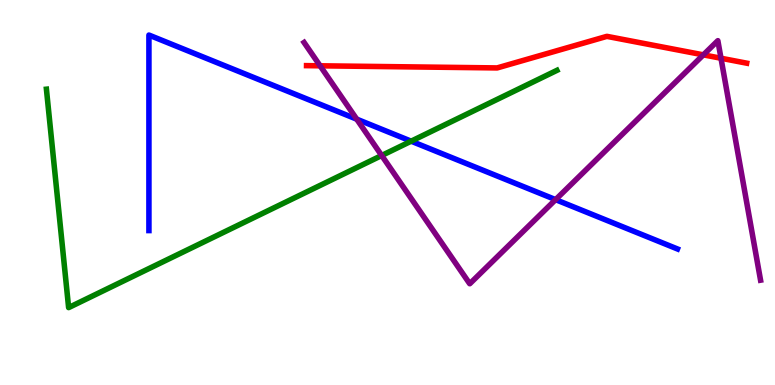[{'lines': ['blue', 'red'], 'intersections': []}, {'lines': ['green', 'red'], 'intersections': []}, {'lines': ['purple', 'red'], 'intersections': [{'x': 4.13, 'y': 8.29}, {'x': 9.08, 'y': 8.58}, {'x': 9.3, 'y': 8.49}]}, {'lines': ['blue', 'green'], 'intersections': [{'x': 5.31, 'y': 6.33}]}, {'lines': ['blue', 'purple'], 'intersections': [{'x': 4.6, 'y': 6.91}, {'x': 7.17, 'y': 4.81}]}, {'lines': ['green', 'purple'], 'intersections': [{'x': 4.92, 'y': 5.96}]}]